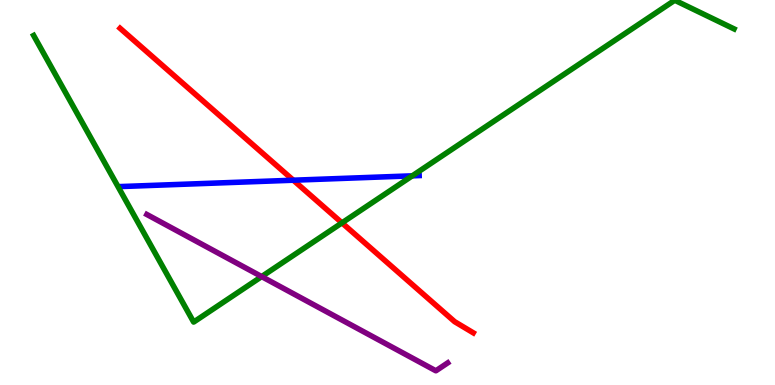[{'lines': ['blue', 'red'], 'intersections': [{'x': 3.78, 'y': 5.32}]}, {'lines': ['green', 'red'], 'intersections': [{'x': 4.41, 'y': 4.21}]}, {'lines': ['purple', 'red'], 'intersections': []}, {'lines': ['blue', 'green'], 'intersections': [{'x': 5.32, 'y': 5.43}]}, {'lines': ['blue', 'purple'], 'intersections': []}, {'lines': ['green', 'purple'], 'intersections': [{'x': 3.38, 'y': 2.82}]}]